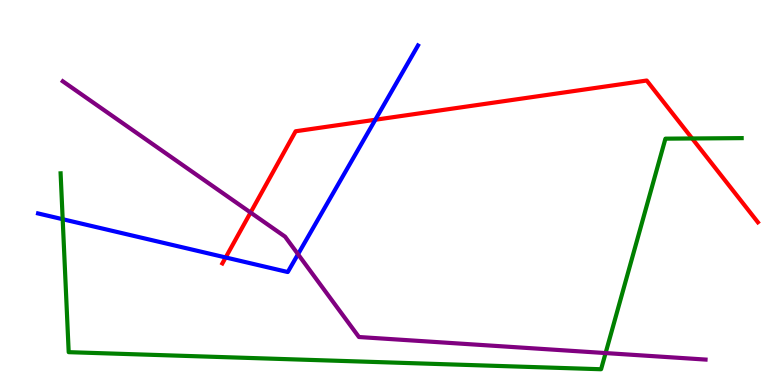[{'lines': ['blue', 'red'], 'intersections': [{'x': 2.91, 'y': 3.31}, {'x': 4.84, 'y': 6.89}]}, {'lines': ['green', 'red'], 'intersections': [{'x': 8.93, 'y': 6.4}]}, {'lines': ['purple', 'red'], 'intersections': [{'x': 3.23, 'y': 4.48}]}, {'lines': ['blue', 'green'], 'intersections': [{'x': 0.809, 'y': 4.31}]}, {'lines': ['blue', 'purple'], 'intersections': [{'x': 3.85, 'y': 3.4}]}, {'lines': ['green', 'purple'], 'intersections': [{'x': 7.81, 'y': 0.829}]}]